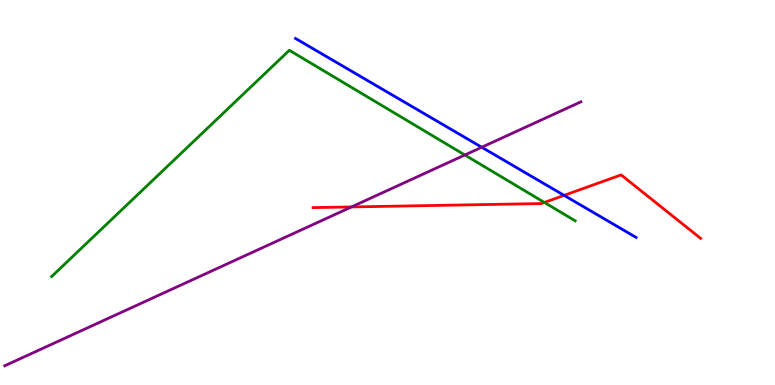[{'lines': ['blue', 'red'], 'intersections': [{'x': 7.28, 'y': 4.93}]}, {'lines': ['green', 'red'], 'intersections': [{'x': 7.02, 'y': 4.74}]}, {'lines': ['purple', 'red'], 'intersections': [{'x': 4.53, 'y': 4.62}]}, {'lines': ['blue', 'green'], 'intersections': []}, {'lines': ['blue', 'purple'], 'intersections': [{'x': 6.22, 'y': 6.18}]}, {'lines': ['green', 'purple'], 'intersections': [{'x': 6.0, 'y': 5.97}]}]